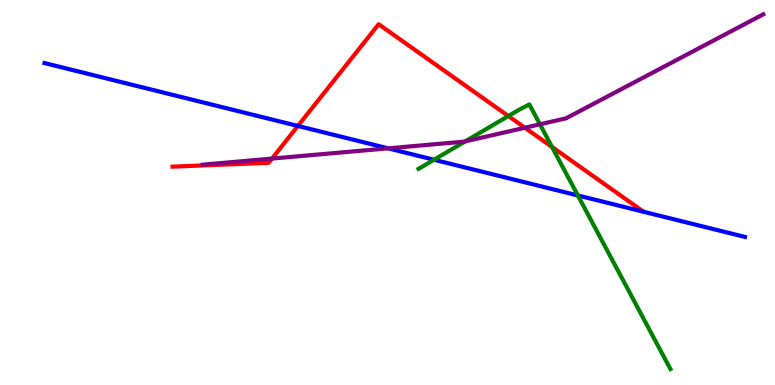[{'lines': ['blue', 'red'], 'intersections': [{'x': 3.84, 'y': 6.73}]}, {'lines': ['green', 'red'], 'intersections': [{'x': 6.56, 'y': 6.99}, {'x': 7.12, 'y': 6.18}]}, {'lines': ['purple', 'red'], 'intersections': [{'x': 3.51, 'y': 5.88}, {'x': 6.77, 'y': 6.68}]}, {'lines': ['blue', 'green'], 'intersections': [{'x': 5.6, 'y': 5.85}, {'x': 7.46, 'y': 4.92}]}, {'lines': ['blue', 'purple'], 'intersections': [{'x': 5.01, 'y': 6.15}]}, {'lines': ['green', 'purple'], 'intersections': [{'x': 6.0, 'y': 6.33}, {'x': 6.97, 'y': 6.77}]}]